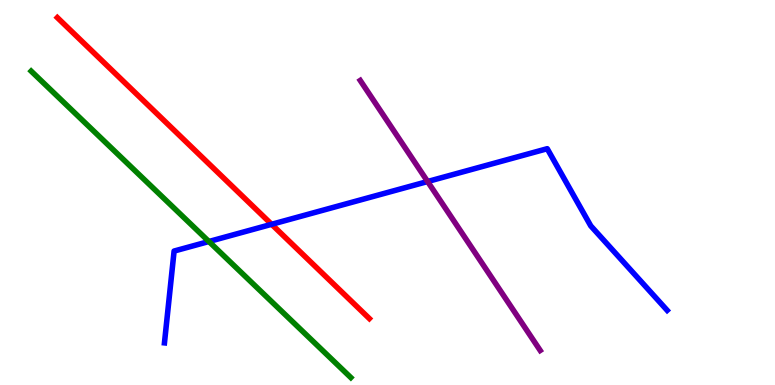[{'lines': ['blue', 'red'], 'intersections': [{'x': 3.5, 'y': 4.17}]}, {'lines': ['green', 'red'], 'intersections': []}, {'lines': ['purple', 'red'], 'intersections': []}, {'lines': ['blue', 'green'], 'intersections': [{'x': 2.7, 'y': 3.73}]}, {'lines': ['blue', 'purple'], 'intersections': [{'x': 5.52, 'y': 5.29}]}, {'lines': ['green', 'purple'], 'intersections': []}]